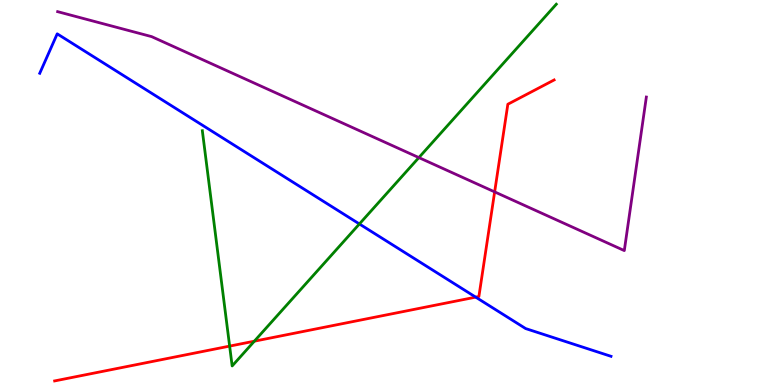[{'lines': ['blue', 'red'], 'intersections': [{'x': 6.14, 'y': 2.28}]}, {'lines': ['green', 'red'], 'intersections': [{'x': 2.96, 'y': 1.01}, {'x': 3.28, 'y': 1.14}]}, {'lines': ['purple', 'red'], 'intersections': [{'x': 6.38, 'y': 5.02}]}, {'lines': ['blue', 'green'], 'intersections': [{'x': 4.64, 'y': 4.18}]}, {'lines': ['blue', 'purple'], 'intersections': []}, {'lines': ['green', 'purple'], 'intersections': [{'x': 5.4, 'y': 5.91}]}]